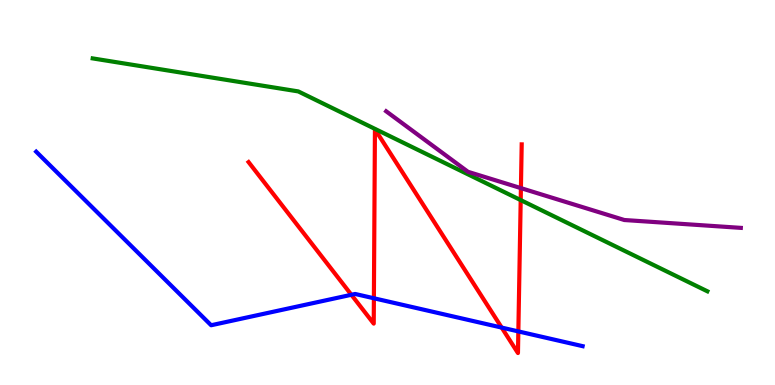[{'lines': ['blue', 'red'], 'intersections': [{'x': 4.53, 'y': 2.34}, {'x': 4.82, 'y': 2.25}, {'x': 6.47, 'y': 1.49}, {'x': 6.69, 'y': 1.39}]}, {'lines': ['green', 'red'], 'intersections': [{'x': 6.72, 'y': 4.8}]}, {'lines': ['purple', 'red'], 'intersections': [{'x': 6.72, 'y': 5.11}]}, {'lines': ['blue', 'green'], 'intersections': []}, {'lines': ['blue', 'purple'], 'intersections': []}, {'lines': ['green', 'purple'], 'intersections': []}]